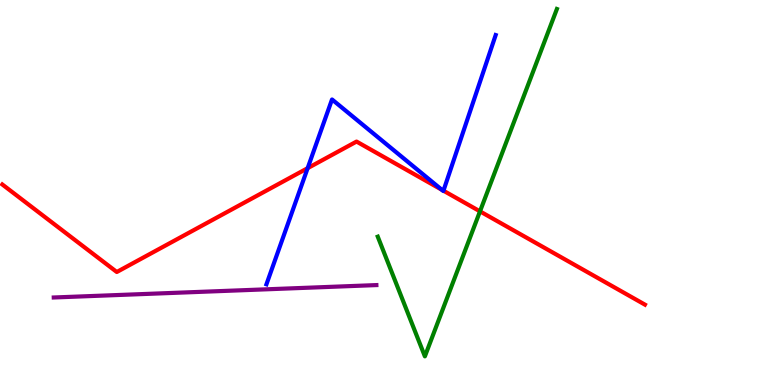[{'lines': ['blue', 'red'], 'intersections': [{'x': 3.97, 'y': 5.63}, {'x': 5.7, 'y': 5.07}, {'x': 5.72, 'y': 5.05}]}, {'lines': ['green', 'red'], 'intersections': [{'x': 6.19, 'y': 4.51}]}, {'lines': ['purple', 'red'], 'intersections': []}, {'lines': ['blue', 'green'], 'intersections': []}, {'lines': ['blue', 'purple'], 'intersections': []}, {'lines': ['green', 'purple'], 'intersections': []}]